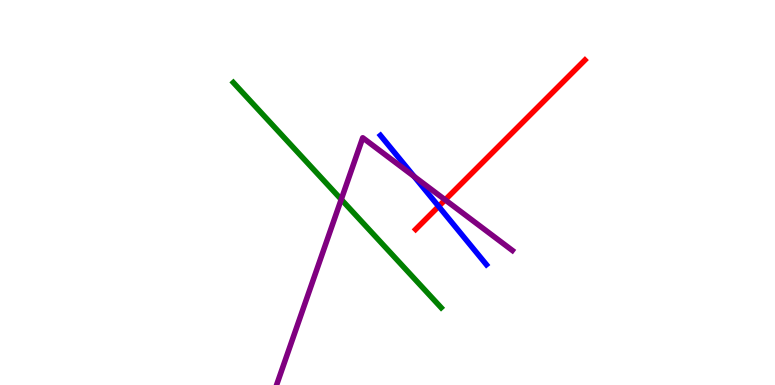[{'lines': ['blue', 'red'], 'intersections': [{'x': 5.66, 'y': 4.64}]}, {'lines': ['green', 'red'], 'intersections': []}, {'lines': ['purple', 'red'], 'intersections': [{'x': 5.74, 'y': 4.81}]}, {'lines': ['blue', 'green'], 'intersections': []}, {'lines': ['blue', 'purple'], 'intersections': [{'x': 5.34, 'y': 5.42}]}, {'lines': ['green', 'purple'], 'intersections': [{'x': 4.4, 'y': 4.82}]}]